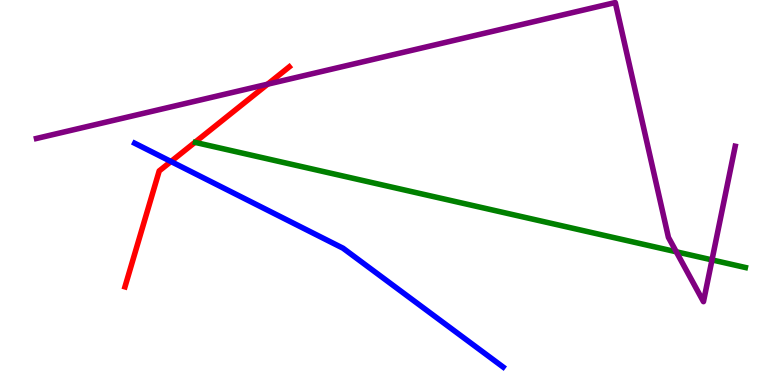[{'lines': ['blue', 'red'], 'intersections': [{'x': 2.21, 'y': 5.8}]}, {'lines': ['green', 'red'], 'intersections': []}, {'lines': ['purple', 'red'], 'intersections': [{'x': 3.45, 'y': 7.81}]}, {'lines': ['blue', 'green'], 'intersections': []}, {'lines': ['blue', 'purple'], 'intersections': []}, {'lines': ['green', 'purple'], 'intersections': [{'x': 8.73, 'y': 3.46}, {'x': 9.19, 'y': 3.25}]}]